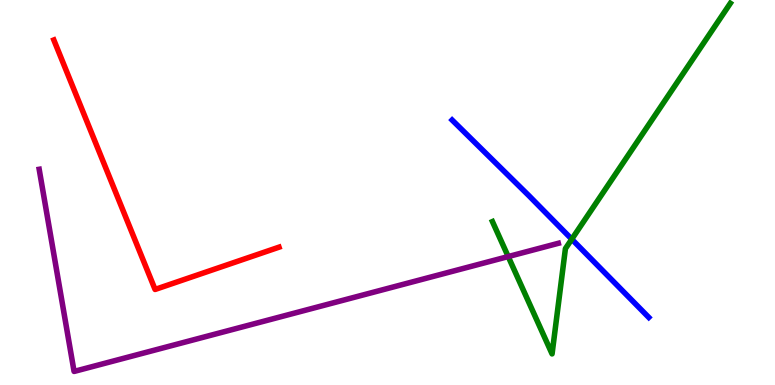[{'lines': ['blue', 'red'], 'intersections': []}, {'lines': ['green', 'red'], 'intersections': []}, {'lines': ['purple', 'red'], 'intersections': []}, {'lines': ['blue', 'green'], 'intersections': [{'x': 7.38, 'y': 3.79}]}, {'lines': ['blue', 'purple'], 'intersections': []}, {'lines': ['green', 'purple'], 'intersections': [{'x': 6.56, 'y': 3.34}]}]